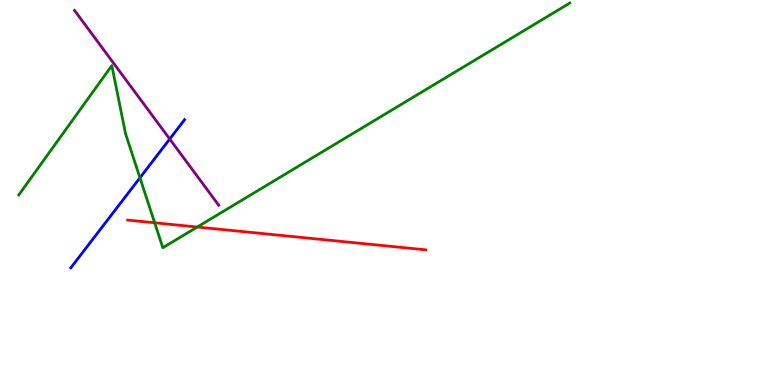[{'lines': ['blue', 'red'], 'intersections': []}, {'lines': ['green', 'red'], 'intersections': [{'x': 2.0, 'y': 4.21}, {'x': 2.55, 'y': 4.1}]}, {'lines': ['purple', 'red'], 'intersections': []}, {'lines': ['blue', 'green'], 'intersections': [{'x': 1.81, 'y': 5.38}]}, {'lines': ['blue', 'purple'], 'intersections': [{'x': 2.19, 'y': 6.39}]}, {'lines': ['green', 'purple'], 'intersections': []}]